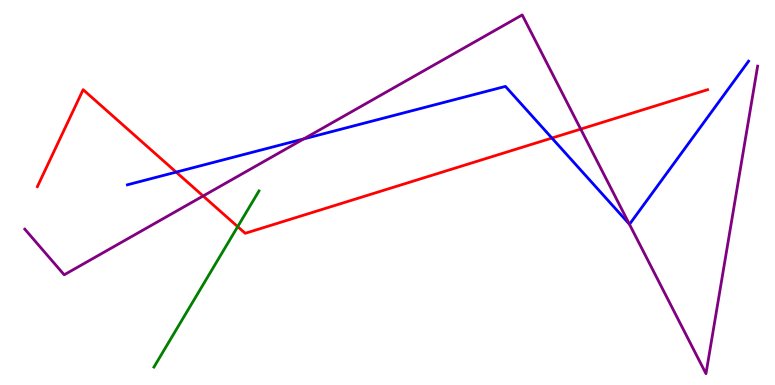[{'lines': ['blue', 'red'], 'intersections': [{'x': 2.27, 'y': 5.53}, {'x': 7.12, 'y': 6.41}]}, {'lines': ['green', 'red'], 'intersections': [{'x': 3.07, 'y': 4.11}]}, {'lines': ['purple', 'red'], 'intersections': [{'x': 2.62, 'y': 4.91}, {'x': 7.49, 'y': 6.65}]}, {'lines': ['blue', 'green'], 'intersections': []}, {'lines': ['blue', 'purple'], 'intersections': [{'x': 3.92, 'y': 6.39}, {'x': 8.12, 'y': 4.18}]}, {'lines': ['green', 'purple'], 'intersections': []}]